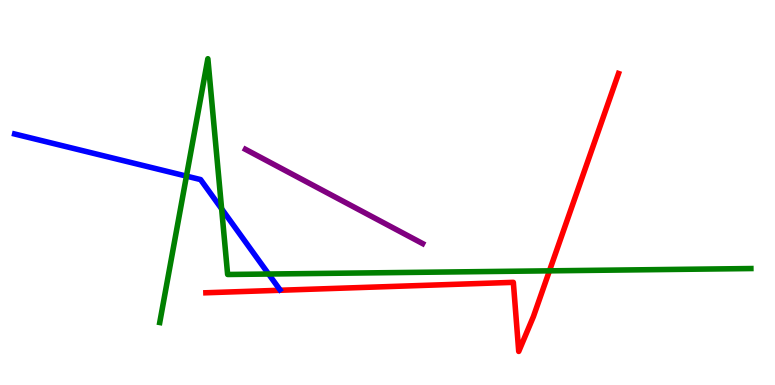[{'lines': ['blue', 'red'], 'intersections': []}, {'lines': ['green', 'red'], 'intersections': [{'x': 7.09, 'y': 2.97}]}, {'lines': ['purple', 'red'], 'intersections': []}, {'lines': ['blue', 'green'], 'intersections': [{'x': 2.41, 'y': 5.43}, {'x': 2.86, 'y': 4.58}, {'x': 3.47, 'y': 2.88}]}, {'lines': ['blue', 'purple'], 'intersections': []}, {'lines': ['green', 'purple'], 'intersections': []}]